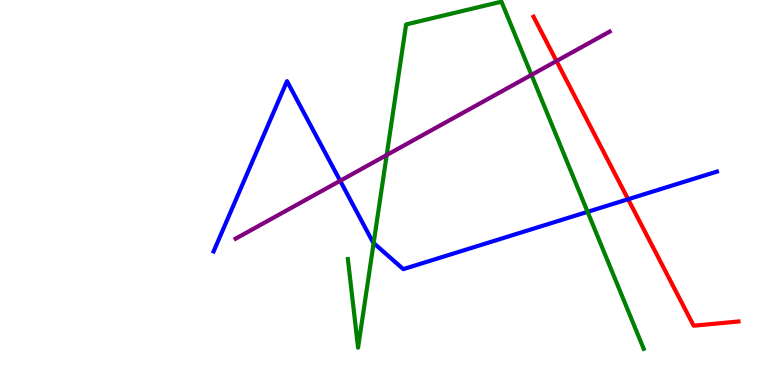[{'lines': ['blue', 'red'], 'intersections': [{'x': 8.1, 'y': 4.83}]}, {'lines': ['green', 'red'], 'intersections': []}, {'lines': ['purple', 'red'], 'intersections': [{'x': 7.18, 'y': 8.41}]}, {'lines': ['blue', 'green'], 'intersections': [{'x': 4.82, 'y': 3.69}, {'x': 7.58, 'y': 4.5}]}, {'lines': ['blue', 'purple'], 'intersections': [{'x': 4.39, 'y': 5.3}]}, {'lines': ['green', 'purple'], 'intersections': [{'x': 4.99, 'y': 5.97}, {'x': 6.86, 'y': 8.05}]}]